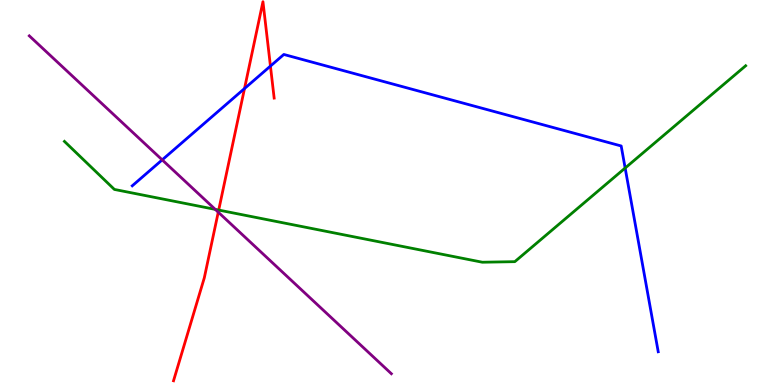[{'lines': ['blue', 'red'], 'intersections': [{'x': 3.15, 'y': 7.7}, {'x': 3.49, 'y': 8.28}]}, {'lines': ['green', 'red'], 'intersections': [{'x': 2.82, 'y': 4.54}]}, {'lines': ['purple', 'red'], 'intersections': [{'x': 2.82, 'y': 4.49}]}, {'lines': ['blue', 'green'], 'intersections': [{'x': 8.07, 'y': 5.64}]}, {'lines': ['blue', 'purple'], 'intersections': [{'x': 2.09, 'y': 5.85}]}, {'lines': ['green', 'purple'], 'intersections': [{'x': 2.78, 'y': 4.56}]}]